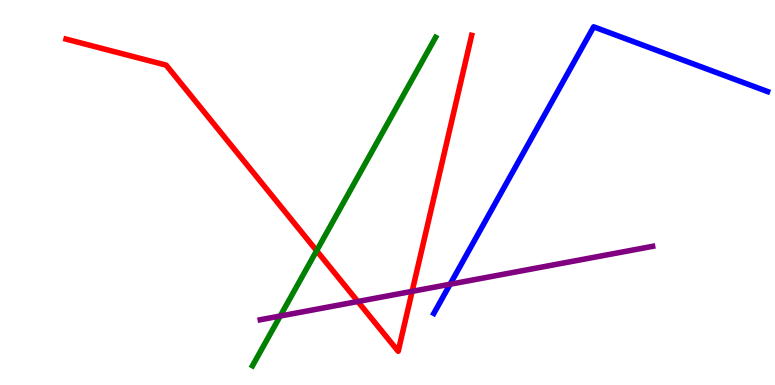[{'lines': ['blue', 'red'], 'intersections': []}, {'lines': ['green', 'red'], 'intersections': [{'x': 4.09, 'y': 3.49}]}, {'lines': ['purple', 'red'], 'intersections': [{'x': 4.62, 'y': 2.17}, {'x': 5.32, 'y': 2.43}]}, {'lines': ['blue', 'green'], 'intersections': []}, {'lines': ['blue', 'purple'], 'intersections': [{'x': 5.81, 'y': 2.62}]}, {'lines': ['green', 'purple'], 'intersections': [{'x': 3.62, 'y': 1.79}]}]